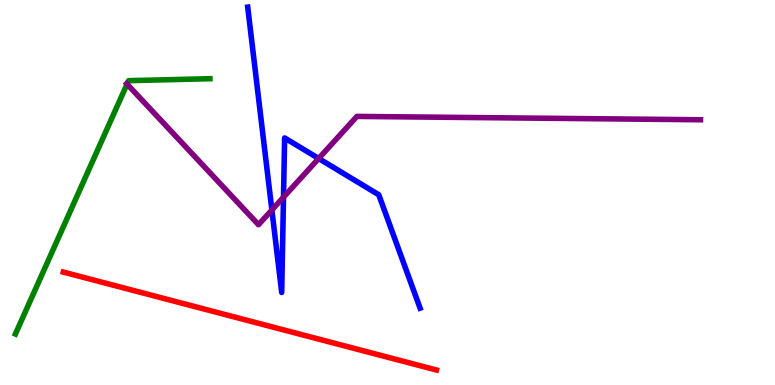[{'lines': ['blue', 'red'], 'intersections': []}, {'lines': ['green', 'red'], 'intersections': []}, {'lines': ['purple', 'red'], 'intersections': []}, {'lines': ['blue', 'green'], 'intersections': []}, {'lines': ['blue', 'purple'], 'intersections': [{'x': 3.51, 'y': 4.55}, {'x': 3.66, 'y': 4.88}, {'x': 4.11, 'y': 5.88}]}, {'lines': ['green', 'purple'], 'intersections': [{'x': 1.64, 'y': 7.82}]}]